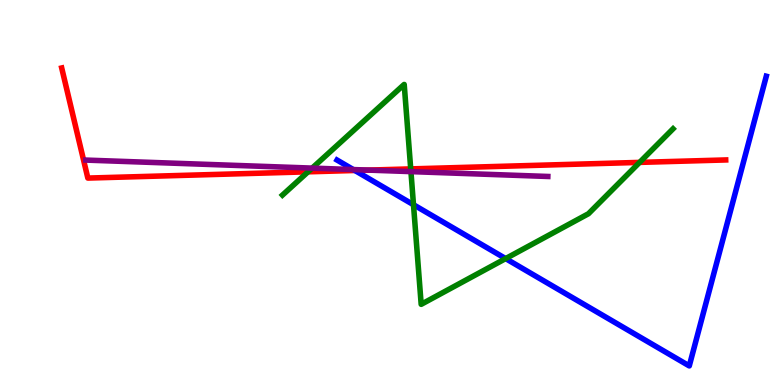[{'lines': ['blue', 'red'], 'intersections': [{'x': 4.58, 'y': 5.57}]}, {'lines': ['green', 'red'], 'intersections': [{'x': 3.98, 'y': 5.54}, {'x': 5.3, 'y': 5.61}, {'x': 8.25, 'y': 5.78}]}, {'lines': ['purple', 'red'], 'intersections': [{'x': 4.75, 'y': 5.58}]}, {'lines': ['blue', 'green'], 'intersections': [{'x': 5.34, 'y': 4.68}, {'x': 6.52, 'y': 3.28}]}, {'lines': ['blue', 'purple'], 'intersections': [{'x': 4.56, 'y': 5.6}]}, {'lines': ['green', 'purple'], 'intersections': [{'x': 4.03, 'y': 5.63}, {'x': 5.3, 'y': 5.54}]}]